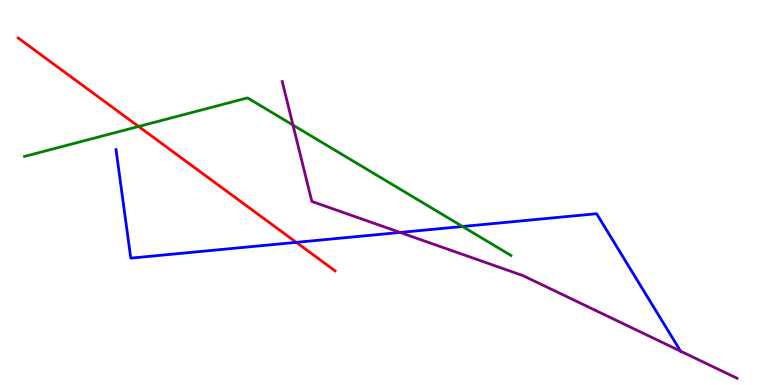[{'lines': ['blue', 'red'], 'intersections': [{'x': 3.82, 'y': 3.71}]}, {'lines': ['green', 'red'], 'intersections': [{'x': 1.79, 'y': 6.71}]}, {'lines': ['purple', 'red'], 'intersections': []}, {'lines': ['blue', 'green'], 'intersections': [{'x': 5.97, 'y': 4.12}]}, {'lines': ['blue', 'purple'], 'intersections': [{'x': 5.16, 'y': 3.96}, {'x': 8.78, 'y': 0.878}]}, {'lines': ['green', 'purple'], 'intersections': [{'x': 3.78, 'y': 6.75}]}]